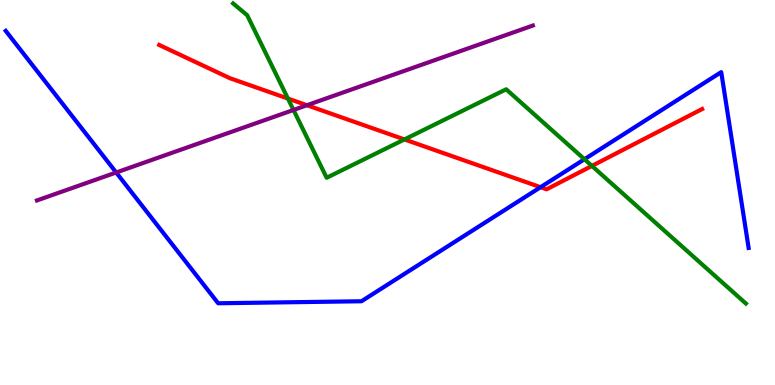[{'lines': ['blue', 'red'], 'intersections': [{'x': 6.98, 'y': 5.14}]}, {'lines': ['green', 'red'], 'intersections': [{'x': 3.72, 'y': 7.44}, {'x': 5.22, 'y': 6.38}, {'x': 7.64, 'y': 5.69}]}, {'lines': ['purple', 'red'], 'intersections': [{'x': 3.96, 'y': 7.27}]}, {'lines': ['blue', 'green'], 'intersections': [{'x': 7.54, 'y': 5.86}]}, {'lines': ['blue', 'purple'], 'intersections': [{'x': 1.5, 'y': 5.52}]}, {'lines': ['green', 'purple'], 'intersections': [{'x': 3.79, 'y': 7.14}]}]